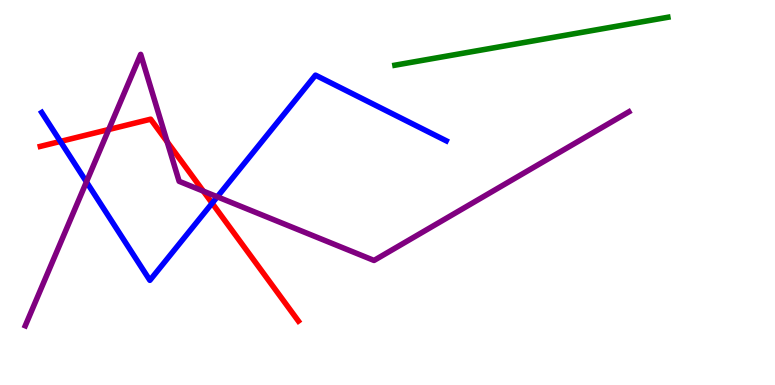[{'lines': ['blue', 'red'], 'intersections': [{'x': 0.779, 'y': 6.33}, {'x': 2.74, 'y': 4.72}]}, {'lines': ['green', 'red'], 'intersections': []}, {'lines': ['purple', 'red'], 'intersections': [{'x': 1.4, 'y': 6.64}, {'x': 2.16, 'y': 6.32}, {'x': 2.62, 'y': 5.04}]}, {'lines': ['blue', 'green'], 'intersections': []}, {'lines': ['blue', 'purple'], 'intersections': [{'x': 1.12, 'y': 5.28}, {'x': 2.8, 'y': 4.89}]}, {'lines': ['green', 'purple'], 'intersections': []}]